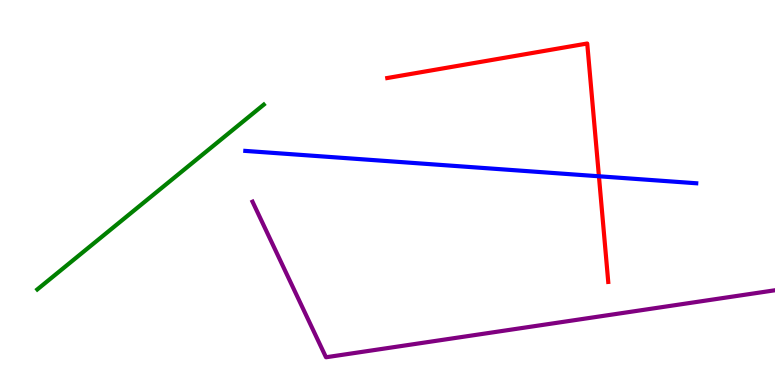[{'lines': ['blue', 'red'], 'intersections': [{'x': 7.73, 'y': 5.42}]}, {'lines': ['green', 'red'], 'intersections': []}, {'lines': ['purple', 'red'], 'intersections': []}, {'lines': ['blue', 'green'], 'intersections': []}, {'lines': ['blue', 'purple'], 'intersections': []}, {'lines': ['green', 'purple'], 'intersections': []}]